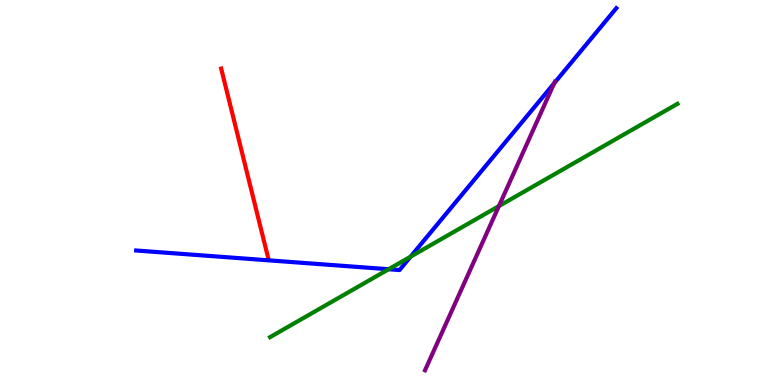[{'lines': ['blue', 'red'], 'intersections': []}, {'lines': ['green', 'red'], 'intersections': []}, {'lines': ['purple', 'red'], 'intersections': []}, {'lines': ['blue', 'green'], 'intersections': [{'x': 5.01, 'y': 3.01}, {'x': 5.3, 'y': 3.33}]}, {'lines': ['blue', 'purple'], 'intersections': [{'x': 7.15, 'y': 7.84}]}, {'lines': ['green', 'purple'], 'intersections': [{'x': 6.44, 'y': 4.65}]}]